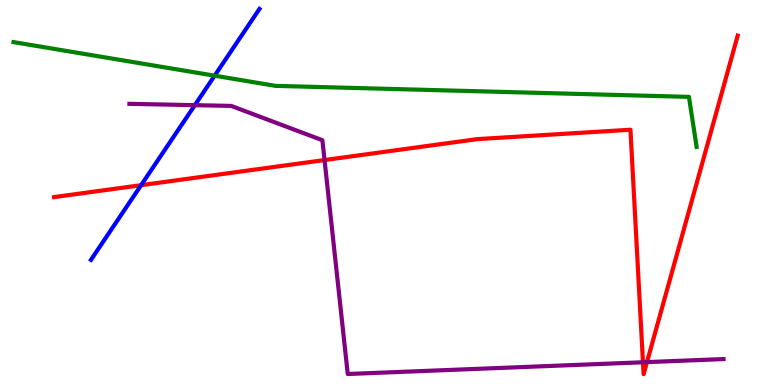[{'lines': ['blue', 'red'], 'intersections': [{'x': 1.82, 'y': 5.19}]}, {'lines': ['green', 'red'], 'intersections': []}, {'lines': ['purple', 'red'], 'intersections': [{'x': 4.19, 'y': 5.84}, {'x': 8.3, 'y': 0.59}, {'x': 8.35, 'y': 0.595}]}, {'lines': ['blue', 'green'], 'intersections': [{'x': 2.77, 'y': 8.03}]}, {'lines': ['blue', 'purple'], 'intersections': [{'x': 2.51, 'y': 7.27}]}, {'lines': ['green', 'purple'], 'intersections': []}]